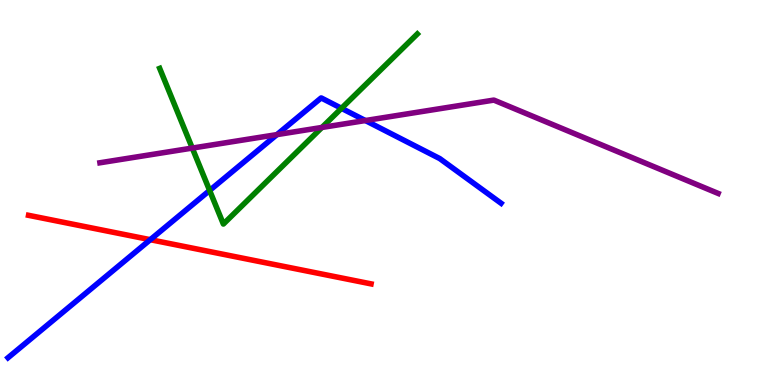[{'lines': ['blue', 'red'], 'intersections': [{'x': 1.94, 'y': 3.77}]}, {'lines': ['green', 'red'], 'intersections': []}, {'lines': ['purple', 'red'], 'intersections': []}, {'lines': ['blue', 'green'], 'intersections': [{'x': 2.7, 'y': 5.05}, {'x': 4.41, 'y': 7.19}]}, {'lines': ['blue', 'purple'], 'intersections': [{'x': 3.57, 'y': 6.5}, {'x': 4.71, 'y': 6.87}]}, {'lines': ['green', 'purple'], 'intersections': [{'x': 2.48, 'y': 6.15}, {'x': 4.15, 'y': 6.69}]}]